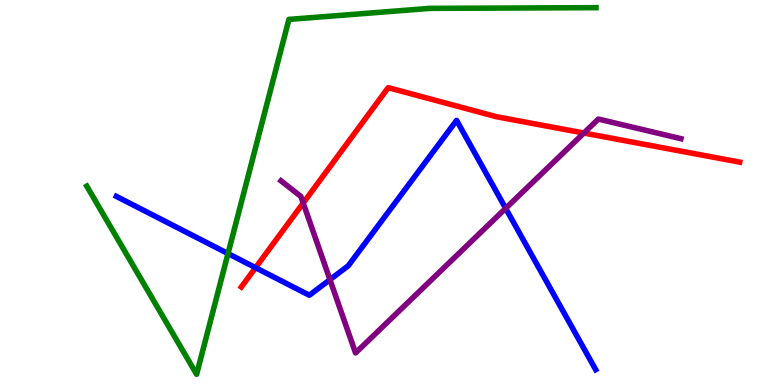[{'lines': ['blue', 'red'], 'intersections': [{'x': 3.3, 'y': 3.05}]}, {'lines': ['green', 'red'], 'intersections': []}, {'lines': ['purple', 'red'], 'intersections': [{'x': 3.91, 'y': 4.73}, {'x': 7.53, 'y': 6.54}]}, {'lines': ['blue', 'green'], 'intersections': [{'x': 2.94, 'y': 3.41}]}, {'lines': ['blue', 'purple'], 'intersections': [{'x': 4.26, 'y': 2.74}, {'x': 6.52, 'y': 4.59}]}, {'lines': ['green', 'purple'], 'intersections': []}]